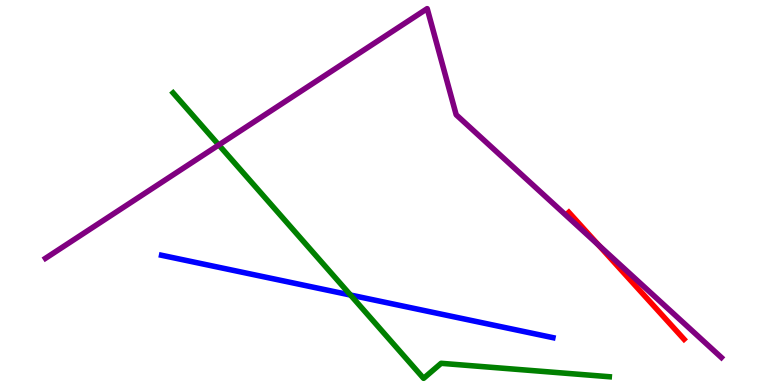[{'lines': ['blue', 'red'], 'intersections': []}, {'lines': ['green', 'red'], 'intersections': []}, {'lines': ['purple', 'red'], 'intersections': [{'x': 7.72, 'y': 3.63}]}, {'lines': ['blue', 'green'], 'intersections': [{'x': 4.52, 'y': 2.34}]}, {'lines': ['blue', 'purple'], 'intersections': []}, {'lines': ['green', 'purple'], 'intersections': [{'x': 2.82, 'y': 6.23}]}]